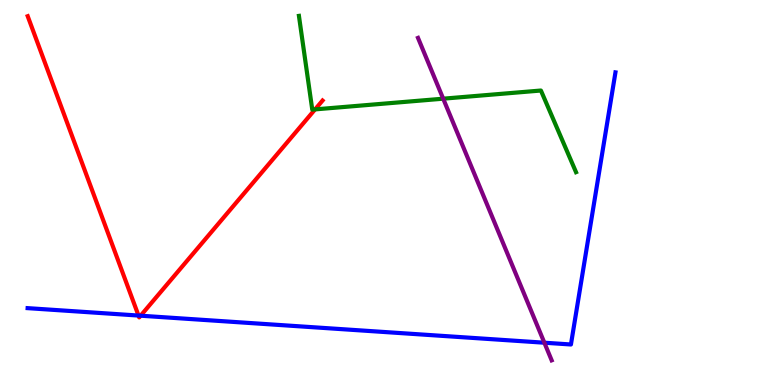[{'lines': ['blue', 'red'], 'intersections': [{'x': 1.79, 'y': 1.8}, {'x': 1.81, 'y': 1.8}]}, {'lines': ['green', 'red'], 'intersections': [{'x': 4.07, 'y': 7.16}]}, {'lines': ['purple', 'red'], 'intersections': []}, {'lines': ['blue', 'green'], 'intersections': []}, {'lines': ['blue', 'purple'], 'intersections': [{'x': 7.02, 'y': 1.1}]}, {'lines': ['green', 'purple'], 'intersections': [{'x': 5.72, 'y': 7.44}]}]